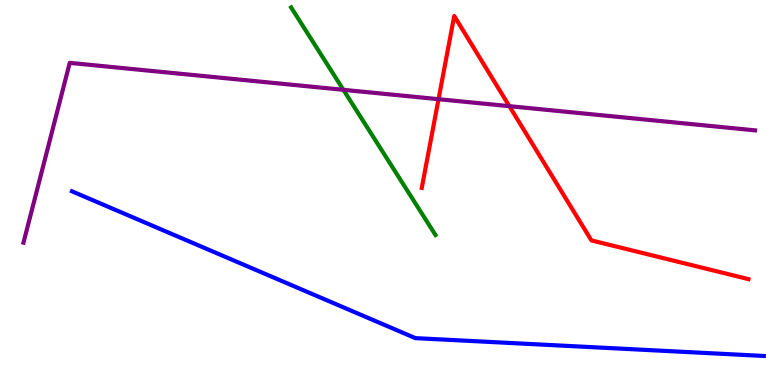[{'lines': ['blue', 'red'], 'intersections': []}, {'lines': ['green', 'red'], 'intersections': []}, {'lines': ['purple', 'red'], 'intersections': [{'x': 5.66, 'y': 7.42}, {'x': 6.57, 'y': 7.24}]}, {'lines': ['blue', 'green'], 'intersections': []}, {'lines': ['blue', 'purple'], 'intersections': []}, {'lines': ['green', 'purple'], 'intersections': [{'x': 4.43, 'y': 7.67}]}]